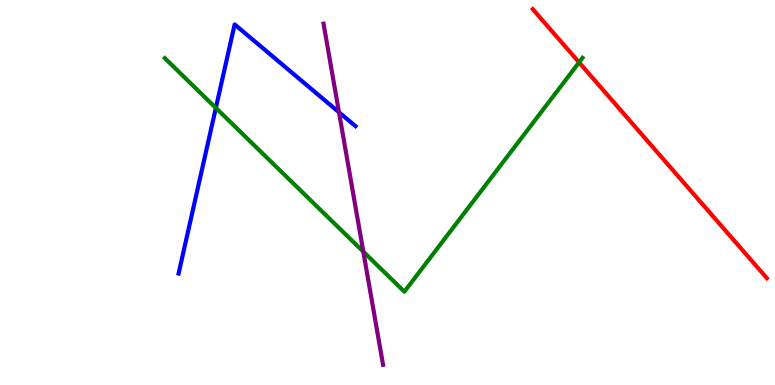[{'lines': ['blue', 'red'], 'intersections': []}, {'lines': ['green', 'red'], 'intersections': [{'x': 7.47, 'y': 8.38}]}, {'lines': ['purple', 'red'], 'intersections': []}, {'lines': ['blue', 'green'], 'intersections': [{'x': 2.79, 'y': 7.2}]}, {'lines': ['blue', 'purple'], 'intersections': [{'x': 4.37, 'y': 7.08}]}, {'lines': ['green', 'purple'], 'intersections': [{'x': 4.69, 'y': 3.46}]}]